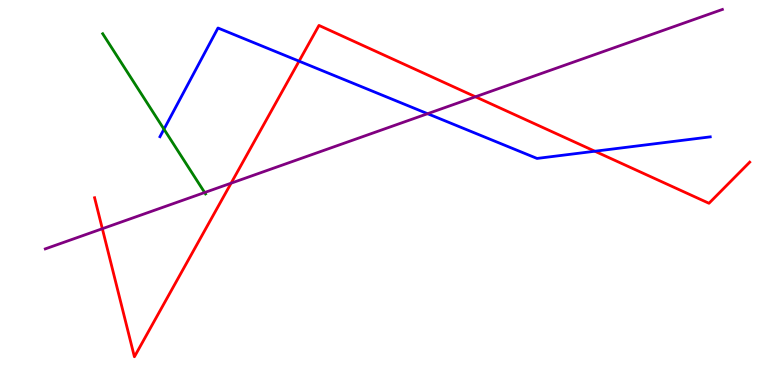[{'lines': ['blue', 'red'], 'intersections': [{'x': 3.86, 'y': 8.41}, {'x': 7.68, 'y': 6.07}]}, {'lines': ['green', 'red'], 'intersections': []}, {'lines': ['purple', 'red'], 'intersections': [{'x': 1.32, 'y': 4.06}, {'x': 2.98, 'y': 5.24}, {'x': 6.13, 'y': 7.49}]}, {'lines': ['blue', 'green'], 'intersections': [{'x': 2.12, 'y': 6.64}]}, {'lines': ['blue', 'purple'], 'intersections': [{'x': 5.52, 'y': 7.05}]}, {'lines': ['green', 'purple'], 'intersections': [{'x': 2.64, 'y': 5.0}]}]